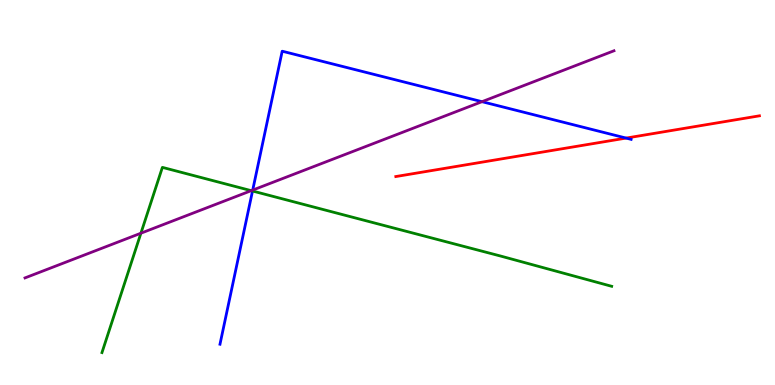[{'lines': ['blue', 'red'], 'intersections': [{'x': 8.08, 'y': 6.41}]}, {'lines': ['green', 'red'], 'intersections': []}, {'lines': ['purple', 'red'], 'intersections': []}, {'lines': ['blue', 'green'], 'intersections': [{'x': 3.26, 'y': 5.04}]}, {'lines': ['blue', 'purple'], 'intersections': [{'x': 3.26, 'y': 5.06}, {'x': 6.22, 'y': 7.36}]}, {'lines': ['green', 'purple'], 'intersections': [{'x': 1.82, 'y': 3.94}, {'x': 3.24, 'y': 5.05}]}]